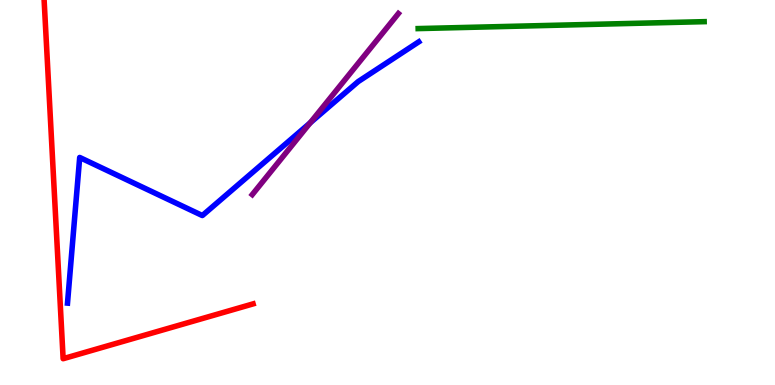[{'lines': ['blue', 'red'], 'intersections': []}, {'lines': ['green', 'red'], 'intersections': []}, {'lines': ['purple', 'red'], 'intersections': []}, {'lines': ['blue', 'green'], 'intersections': []}, {'lines': ['blue', 'purple'], 'intersections': [{'x': 4.0, 'y': 6.81}]}, {'lines': ['green', 'purple'], 'intersections': []}]